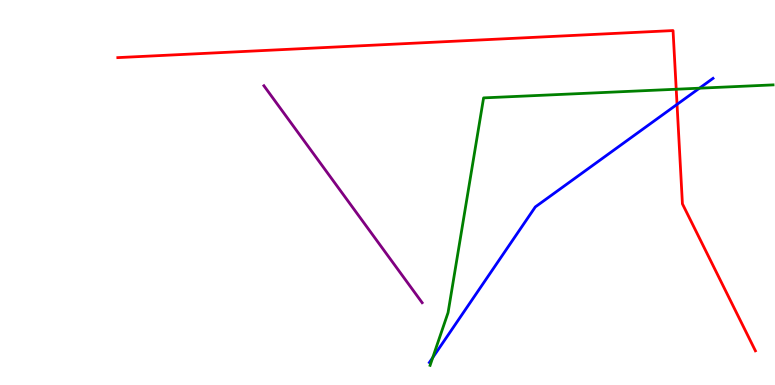[{'lines': ['blue', 'red'], 'intersections': [{'x': 8.74, 'y': 7.29}]}, {'lines': ['green', 'red'], 'intersections': [{'x': 8.73, 'y': 7.68}]}, {'lines': ['purple', 'red'], 'intersections': []}, {'lines': ['blue', 'green'], 'intersections': [{'x': 5.58, 'y': 0.712}, {'x': 9.02, 'y': 7.71}]}, {'lines': ['blue', 'purple'], 'intersections': []}, {'lines': ['green', 'purple'], 'intersections': []}]